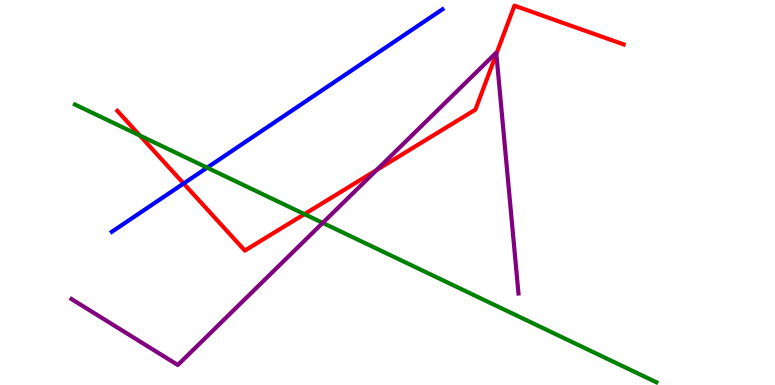[{'lines': ['blue', 'red'], 'intersections': [{'x': 2.37, 'y': 5.23}]}, {'lines': ['green', 'red'], 'intersections': [{'x': 1.8, 'y': 6.48}, {'x': 3.93, 'y': 4.44}]}, {'lines': ['purple', 'red'], 'intersections': [{'x': 4.86, 'y': 5.58}, {'x': 6.4, 'y': 8.6}]}, {'lines': ['blue', 'green'], 'intersections': [{'x': 2.67, 'y': 5.65}]}, {'lines': ['blue', 'purple'], 'intersections': []}, {'lines': ['green', 'purple'], 'intersections': [{'x': 4.16, 'y': 4.21}]}]